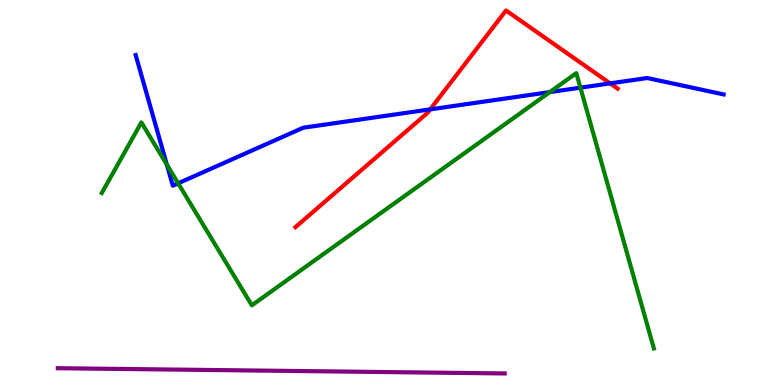[{'lines': ['blue', 'red'], 'intersections': [{'x': 5.55, 'y': 7.16}, {'x': 7.87, 'y': 7.83}]}, {'lines': ['green', 'red'], 'intersections': []}, {'lines': ['purple', 'red'], 'intersections': []}, {'lines': ['blue', 'green'], 'intersections': [{'x': 2.15, 'y': 5.73}, {'x': 2.3, 'y': 5.24}, {'x': 7.09, 'y': 7.61}, {'x': 7.49, 'y': 7.72}]}, {'lines': ['blue', 'purple'], 'intersections': []}, {'lines': ['green', 'purple'], 'intersections': []}]